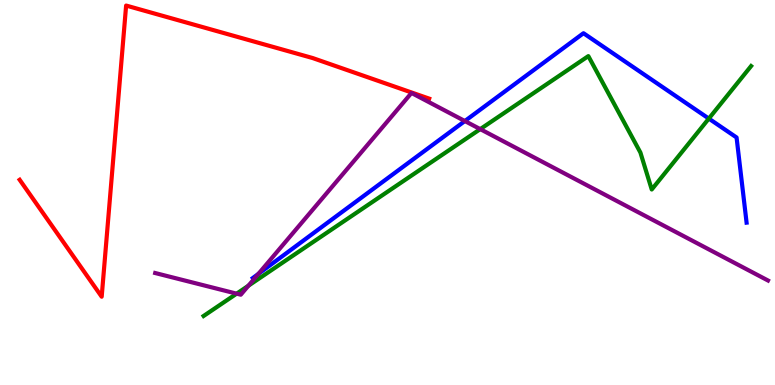[{'lines': ['blue', 'red'], 'intersections': []}, {'lines': ['green', 'red'], 'intersections': []}, {'lines': ['purple', 'red'], 'intersections': []}, {'lines': ['blue', 'green'], 'intersections': [{'x': 9.15, 'y': 6.92}]}, {'lines': ['blue', 'purple'], 'intersections': [{'x': 3.33, 'y': 2.89}, {'x': 6.0, 'y': 6.86}]}, {'lines': ['green', 'purple'], 'intersections': [{'x': 3.05, 'y': 2.37}, {'x': 3.2, 'y': 2.58}, {'x': 6.2, 'y': 6.65}]}]